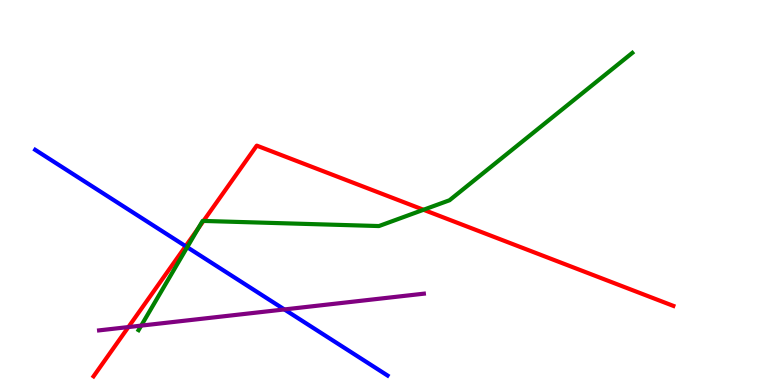[{'lines': ['blue', 'red'], 'intersections': [{'x': 2.4, 'y': 3.61}]}, {'lines': ['green', 'red'], 'intersections': [{'x': 2.56, 'y': 4.07}, {'x': 2.63, 'y': 4.26}, {'x': 5.46, 'y': 4.55}]}, {'lines': ['purple', 'red'], 'intersections': [{'x': 1.66, 'y': 1.5}]}, {'lines': ['blue', 'green'], 'intersections': [{'x': 2.42, 'y': 3.58}]}, {'lines': ['blue', 'purple'], 'intersections': [{'x': 3.67, 'y': 1.96}]}, {'lines': ['green', 'purple'], 'intersections': [{'x': 1.82, 'y': 1.54}]}]